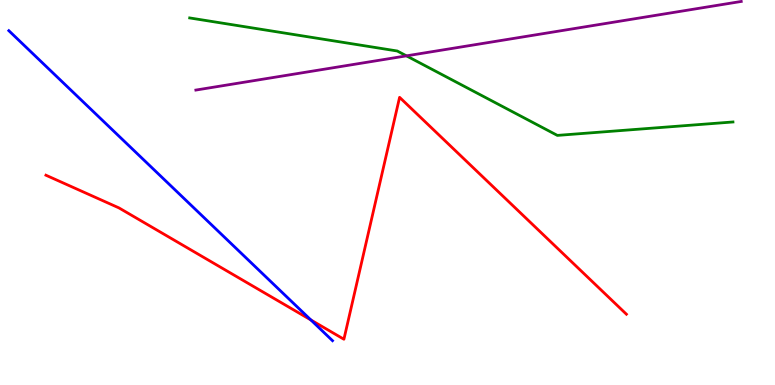[{'lines': ['blue', 'red'], 'intersections': [{'x': 4.01, 'y': 1.69}]}, {'lines': ['green', 'red'], 'intersections': []}, {'lines': ['purple', 'red'], 'intersections': []}, {'lines': ['blue', 'green'], 'intersections': []}, {'lines': ['blue', 'purple'], 'intersections': []}, {'lines': ['green', 'purple'], 'intersections': [{'x': 5.24, 'y': 8.55}]}]